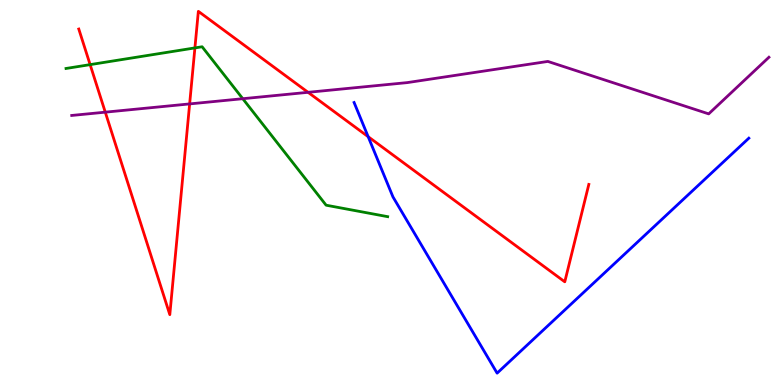[{'lines': ['blue', 'red'], 'intersections': [{'x': 4.75, 'y': 6.45}]}, {'lines': ['green', 'red'], 'intersections': [{'x': 1.16, 'y': 8.32}, {'x': 2.51, 'y': 8.76}]}, {'lines': ['purple', 'red'], 'intersections': [{'x': 1.36, 'y': 7.09}, {'x': 2.45, 'y': 7.3}, {'x': 3.97, 'y': 7.6}]}, {'lines': ['blue', 'green'], 'intersections': []}, {'lines': ['blue', 'purple'], 'intersections': []}, {'lines': ['green', 'purple'], 'intersections': [{'x': 3.13, 'y': 7.44}]}]